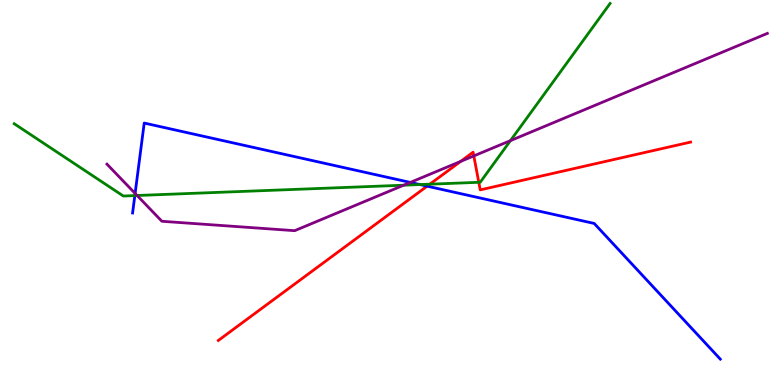[{'lines': ['blue', 'red'], 'intersections': [{'x': 5.51, 'y': 5.16}]}, {'lines': ['green', 'red'], 'intersections': [{'x': 5.55, 'y': 5.22}, {'x': 6.18, 'y': 5.26}]}, {'lines': ['purple', 'red'], 'intersections': [{'x': 5.94, 'y': 5.81}, {'x': 6.11, 'y': 5.95}]}, {'lines': ['blue', 'green'], 'intersections': [{'x': 1.74, 'y': 4.92}, {'x': 5.42, 'y': 5.21}]}, {'lines': ['blue', 'purple'], 'intersections': [{'x': 1.74, 'y': 4.98}, {'x': 5.29, 'y': 5.26}]}, {'lines': ['green', 'purple'], 'intersections': [{'x': 1.77, 'y': 4.92}, {'x': 5.21, 'y': 5.19}, {'x': 6.59, 'y': 6.35}]}]